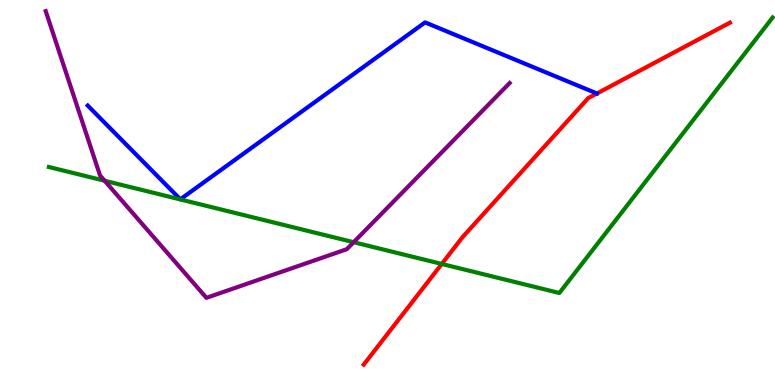[{'lines': ['blue', 'red'], 'intersections': [{'x': 7.7, 'y': 7.57}]}, {'lines': ['green', 'red'], 'intersections': [{'x': 5.7, 'y': 3.14}]}, {'lines': ['purple', 'red'], 'intersections': []}, {'lines': ['blue', 'green'], 'intersections': []}, {'lines': ['blue', 'purple'], 'intersections': []}, {'lines': ['green', 'purple'], 'intersections': [{'x': 1.35, 'y': 5.3}, {'x': 4.56, 'y': 3.71}]}]